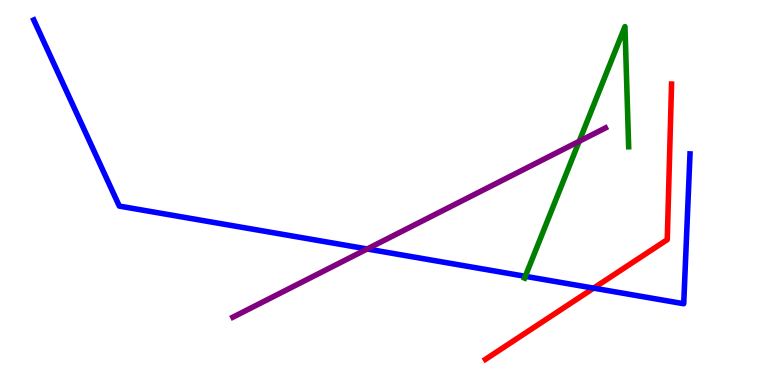[{'lines': ['blue', 'red'], 'intersections': [{'x': 7.66, 'y': 2.52}]}, {'lines': ['green', 'red'], 'intersections': []}, {'lines': ['purple', 'red'], 'intersections': []}, {'lines': ['blue', 'green'], 'intersections': [{'x': 6.78, 'y': 2.82}]}, {'lines': ['blue', 'purple'], 'intersections': [{'x': 4.74, 'y': 3.53}]}, {'lines': ['green', 'purple'], 'intersections': [{'x': 7.47, 'y': 6.33}]}]